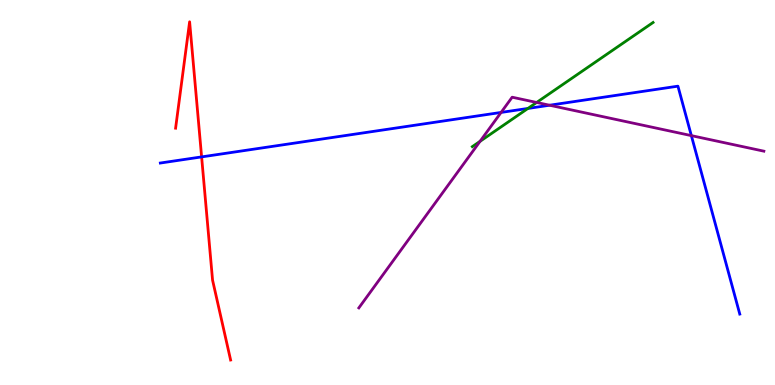[{'lines': ['blue', 'red'], 'intersections': [{'x': 2.6, 'y': 5.92}]}, {'lines': ['green', 'red'], 'intersections': []}, {'lines': ['purple', 'red'], 'intersections': []}, {'lines': ['blue', 'green'], 'intersections': [{'x': 6.81, 'y': 7.18}]}, {'lines': ['blue', 'purple'], 'intersections': [{'x': 6.47, 'y': 7.08}, {'x': 7.09, 'y': 7.27}, {'x': 8.92, 'y': 6.48}]}, {'lines': ['green', 'purple'], 'intersections': [{'x': 6.19, 'y': 6.33}, {'x': 6.92, 'y': 7.34}]}]